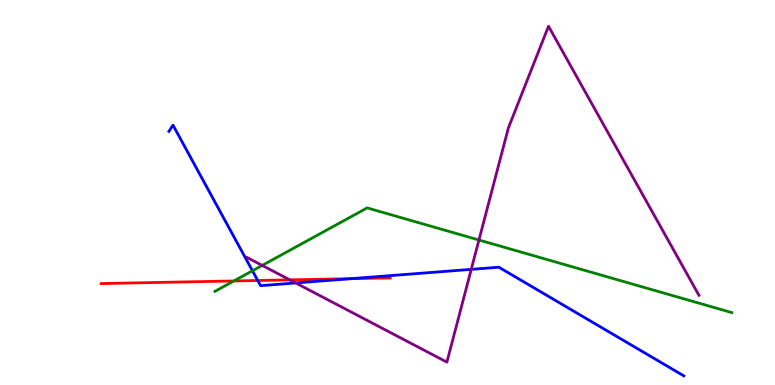[{'lines': ['blue', 'red'], 'intersections': [{'x': 3.33, 'y': 2.71}, {'x': 4.53, 'y': 2.76}]}, {'lines': ['green', 'red'], 'intersections': [{'x': 3.02, 'y': 2.7}]}, {'lines': ['purple', 'red'], 'intersections': [{'x': 3.74, 'y': 2.73}]}, {'lines': ['blue', 'green'], 'intersections': [{'x': 3.26, 'y': 2.97}]}, {'lines': ['blue', 'purple'], 'intersections': [{'x': 3.82, 'y': 2.65}, {'x': 6.08, 'y': 3.0}]}, {'lines': ['green', 'purple'], 'intersections': [{'x': 3.38, 'y': 3.11}, {'x': 6.18, 'y': 3.77}]}]